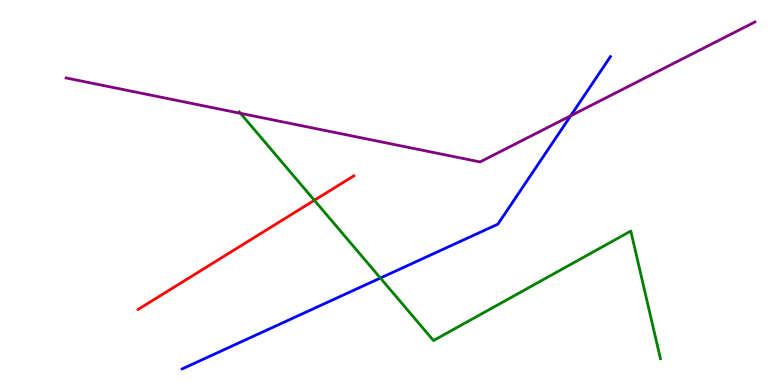[{'lines': ['blue', 'red'], 'intersections': []}, {'lines': ['green', 'red'], 'intersections': [{'x': 4.06, 'y': 4.8}]}, {'lines': ['purple', 'red'], 'intersections': []}, {'lines': ['blue', 'green'], 'intersections': [{'x': 4.91, 'y': 2.78}]}, {'lines': ['blue', 'purple'], 'intersections': [{'x': 7.36, 'y': 6.99}]}, {'lines': ['green', 'purple'], 'intersections': [{'x': 3.1, 'y': 7.06}]}]